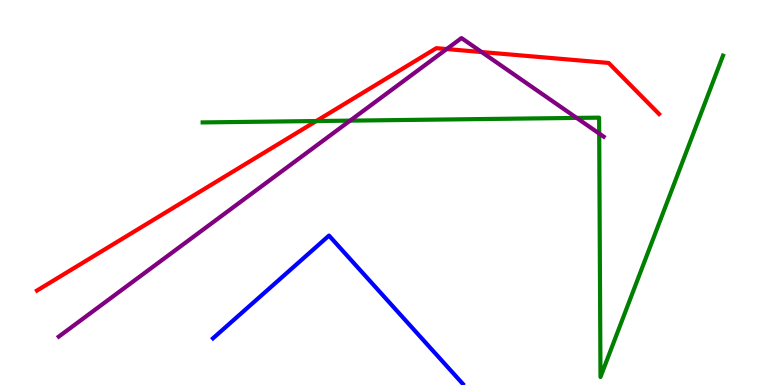[{'lines': ['blue', 'red'], 'intersections': []}, {'lines': ['green', 'red'], 'intersections': [{'x': 4.08, 'y': 6.86}]}, {'lines': ['purple', 'red'], 'intersections': [{'x': 5.76, 'y': 8.73}, {'x': 6.21, 'y': 8.65}]}, {'lines': ['blue', 'green'], 'intersections': []}, {'lines': ['blue', 'purple'], 'intersections': []}, {'lines': ['green', 'purple'], 'intersections': [{'x': 4.52, 'y': 6.87}, {'x': 7.44, 'y': 6.94}, {'x': 7.73, 'y': 6.53}]}]